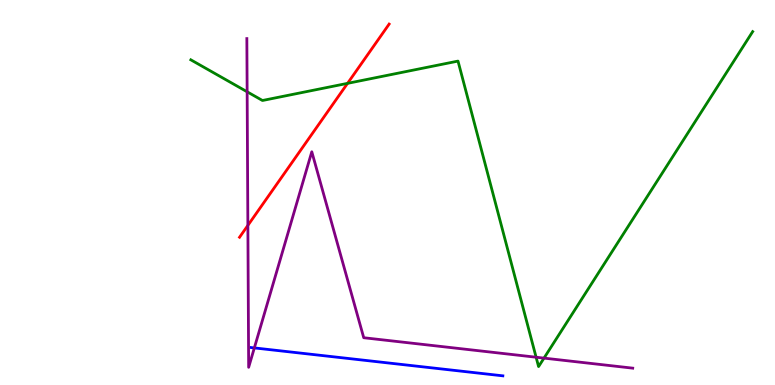[{'lines': ['blue', 'red'], 'intersections': []}, {'lines': ['green', 'red'], 'intersections': [{'x': 4.48, 'y': 7.84}]}, {'lines': ['purple', 'red'], 'intersections': [{'x': 3.2, 'y': 4.15}]}, {'lines': ['blue', 'green'], 'intersections': []}, {'lines': ['blue', 'purple'], 'intersections': [{'x': 3.28, 'y': 0.963}]}, {'lines': ['green', 'purple'], 'intersections': [{'x': 3.19, 'y': 7.62}, {'x': 6.92, 'y': 0.721}, {'x': 7.02, 'y': 0.698}]}]